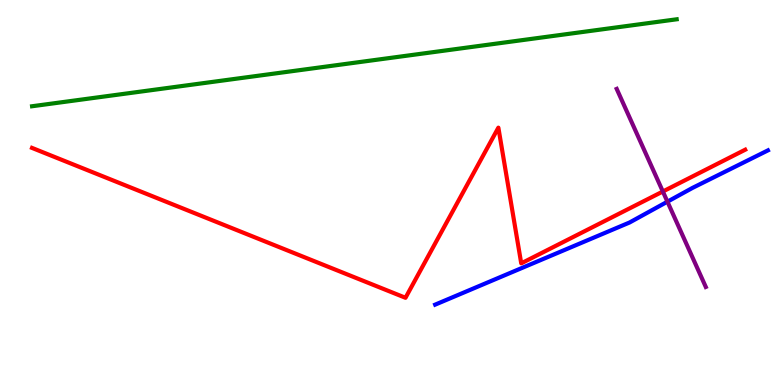[{'lines': ['blue', 'red'], 'intersections': []}, {'lines': ['green', 'red'], 'intersections': []}, {'lines': ['purple', 'red'], 'intersections': [{'x': 8.55, 'y': 5.03}]}, {'lines': ['blue', 'green'], 'intersections': []}, {'lines': ['blue', 'purple'], 'intersections': [{'x': 8.61, 'y': 4.76}]}, {'lines': ['green', 'purple'], 'intersections': []}]